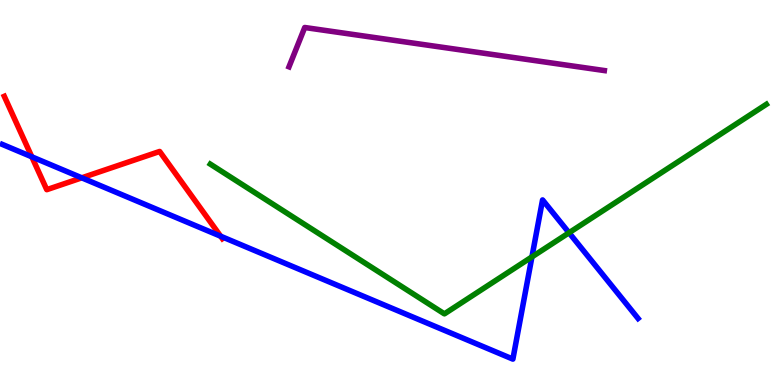[{'lines': ['blue', 'red'], 'intersections': [{'x': 0.41, 'y': 5.93}, {'x': 1.06, 'y': 5.38}, {'x': 2.85, 'y': 3.86}]}, {'lines': ['green', 'red'], 'intersections': []}, {'lines': ['purple', 'red'], 'intersections': []}, {'lines': ['blue', 'green'], 'intersections': [{'x': 6.86, 'y': 3.33}, {'x': 7.34, 'y': 3.95}]}, {'lines': ['blue', 'purple'], 'intersections': []}, {'lines': ['green', 'purple'], 'intersections': []}]